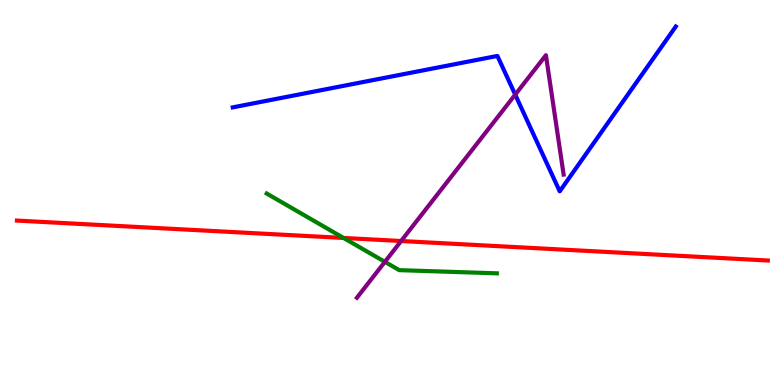[{'lines': ['blue', 'red'], 'intersections': []}, {'lines': ['green', 'red'], 'intersections': [{'x': 4.43, 'y': 3.82}]}, {'lines': ['purple', 'red'], 'intersections': [{'x': 5.18, 'y': 3.74}]}, {'lines': ['blue', 'green'], 'intersections': []}, {'lines': ['blue', 'purple'], 'intersections': [{'x': 6.65, 'y': 7.54}]}, {'lines': ['green', 'purple'], 'intersections': [{'x': 4.97, 'y': 3.2}]}]